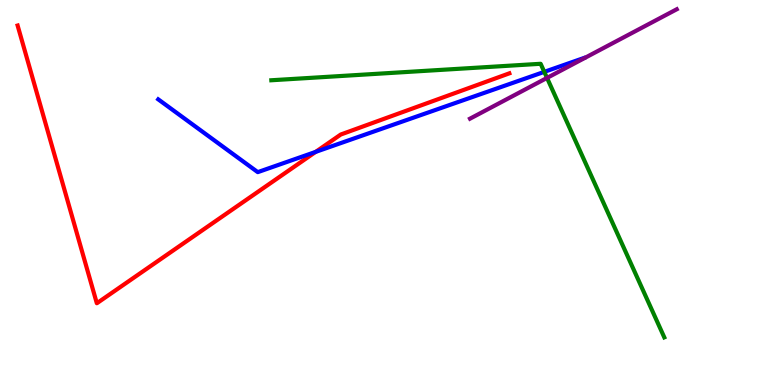[{'lines': ['blue', 'red'], 'intersections': [{'x': 4.07, 'y': 6.06}]}, {'lines': ['green', 'red'], 'intersections': []}, {'lines': ['purple', 'red'], 'intersections': []}, {'lines': ['blue', 'green'], 'intersections': [{'x': 7.02, 'y': 8.13}]}, {'lines': ['blue', 'purple'], 'intersections': []}, {'lines': ['green', 'purple'], 'intersections': [{'x': 7.06, 'y': 7.98}]}]